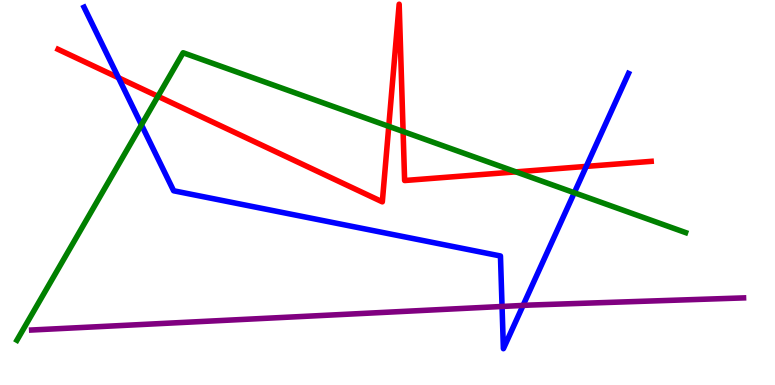[{'lines': ['blue', 'red'], 'intersections': [{'x': 1.53, 'y': 7.98}, {'x': 7.56, 'y': 5.68}]}, {'lines': ['green', 'red'], 'intersections': [{'x': 2.04, 'y': 7.5}, {'x': 5.02, 'y': 6.72}, {'x': 5.2, 'y': 6.58}, {'x': 6.66, 'y': 5.54}]}, {'lines': ['purple', 'red'], 'intersections': []}, {'lines': ['blue', 'green'], 'intersections': [{'x': 1.83, 'y': 6.76}, {'x': 7.41, 'y': 4.99}]}, {'lines': ['blue', 'purple'], 'intersections': [{'x': 6.48, 'y': 2.04}, {'x': 6.75, 'y': 2.07}]}, {'lines': ['green', 'purple'], 'intersections': []}]